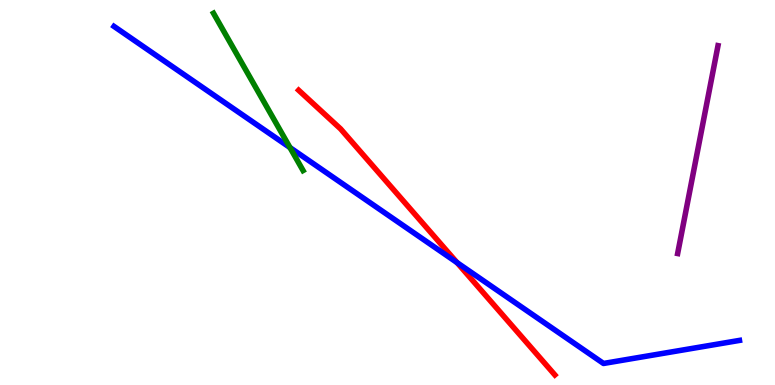[{'lines': ['blue', 'red'], 'intersections': [{'x': 5.9, 'y': 3.18}]}, {'lines': ['green', 'red'], 'intersections': []}, {'lines': ['purple', 'red'], 'intersections': []}, {'lines': ['blue', 'green'], 'intersections': [{'x': 3.74, 'y': 6.17}]}, {'lines': ['blue', 'purple'], 'intersections': []}, {'lines': ['green', 'purple'], 'intersections': []}]